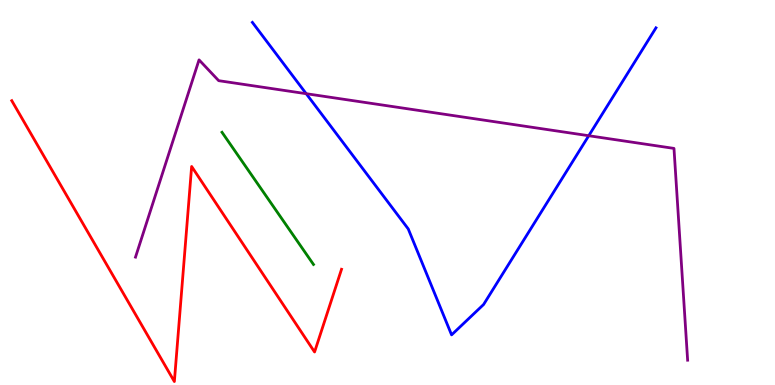[{'lines': ['blue', 'red'], 'intersections': []}, {'lines': ['green', 'red'], 'intersections': []}, {'lines': ['purple', 'red'], 'intersections': []}, {'lines': ['blue', 'green'], 'intersections': []}, {'lines': ['blue', 'purple'], 'intersections': [{'x': 3.95, 'y': 7.57}, {'x': 7.6, 'y': 6.47}]}, {'lines': ['green', 'purple'], 'intersections': []}]